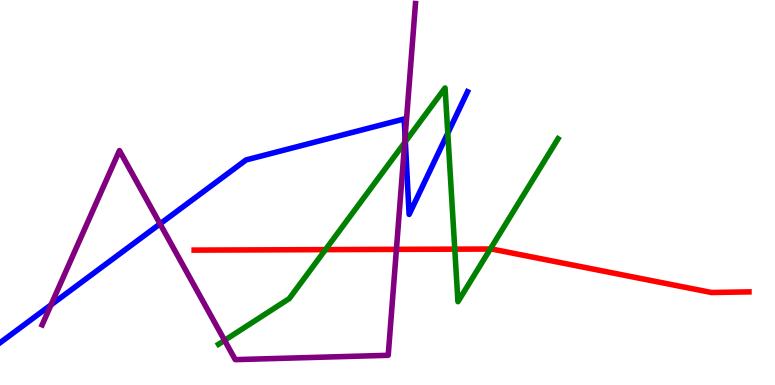[{'lines': ['blue', 'red'], 'intersections': []}, {'lines': ['green', 'red'], 'intersections': [{'x': 4.2, 'y': 3.52}, {'x': 5.87, 'y': 3.53}, {'x': 6.33, 'y': 3.53}]}, {'lines': ['purple', 'red'], 'intersections': [{'x': 5.12, 'y': 3.52}]}, {'lines': ['blue', 'green'], 'intersections': [{'x': 5.23, 'y': 6.32}, {'x': 5.78, 'y': 6.54}]}, {'lines': ['blue', 'purple'], 'intersections': [{'x': 0.658, 'y': 2.08}, {'x': 2.07, 'y': 4.19}, {'x': 5.23, 'y': 6.44}]}, {'lines': ['green', 'purple'], 'intersections': [{'x': 2.9, 'y': 1.16}, {'x': 5.22, 'y': 6.3}]}]